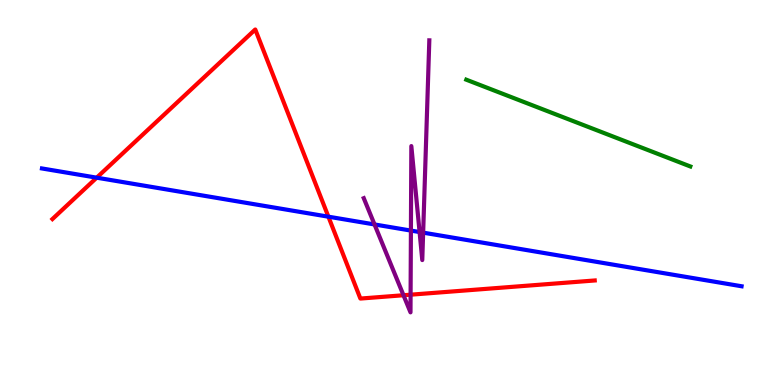[{'lines': ['blue', 'red'], 'intersections': [{'x': 1.25, 'y': 5.39}, {'x': 4.24, 'y': 4.37}]}, {'lines': ['green', 'red'], 'intersections': []}, {'lines': ['purple', 'red'], 'intersections': [{'x': 5.21, 'y': 2.33}, {'x': 5.3, 'y': 2.35}]}, {'lines': ['blue', 'green'], 'intersections': []}, {'lines': ['blue', 'purple'], 'intersections': [{'x': 4.83, 'y': 4.17}, {'x': 5.3, 'y': 4.01}, {'x': 5.41, 'y': 3.97}, {'x': 5.46, 'y': 3.96}]}, {'lines': ['green', 'purple'], 'intersections': []}]